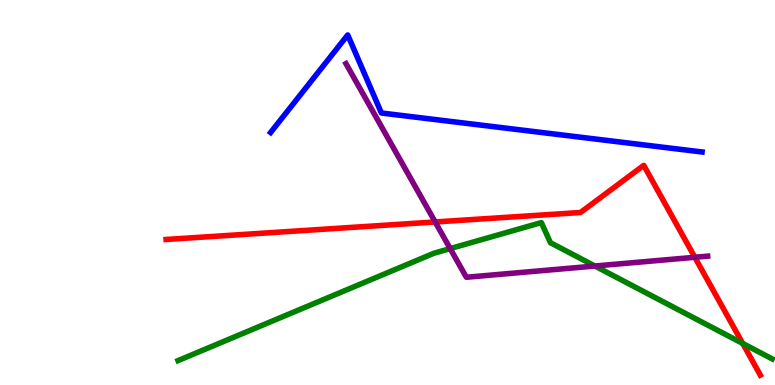[{'lines': ['blue', 'red'], 'intersections': []}, {'lines': ['green', 'red'], 'intersections': [{'x': 9.58, 'y': 1.08}]}, {'lines': ['purple', 'red'], 'intersections': [{'x': 5.62, 'y': 4.23}, {'x': 8.97, 'y': 3.32}]}, {'lines': ['blue', 'green'], 'intersections': []}, {'lines': ['blue', 'purple'], 'intersections': []}, {'lines': ['green', 'purple'], 'intersections': [{'x': 5.81, 'y': 3.54}, {'x': 7.68, 'y': 3.09}]}]